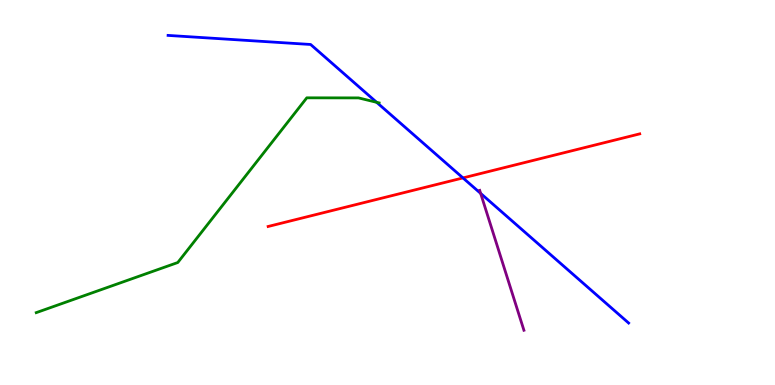[{'lines': ['blue', 'red'], 'intersections': [{'x': 5.97, 'y': 5.38}]}, {'lines': ['green', 'red'], 'intersections': []}, {'lines': ['purple', 'red'], 'intersections': []}, {'lines': ['blue', 'green'], 'intersections': [{'x': 4.86, 'y': 7.34}]}, {'lines': ['blue', 'purple'], 'intersections': [{'x': 6.2, 'y': 4.98}]}, {'lines': ['green', 'purple'], 'intersections': []}]